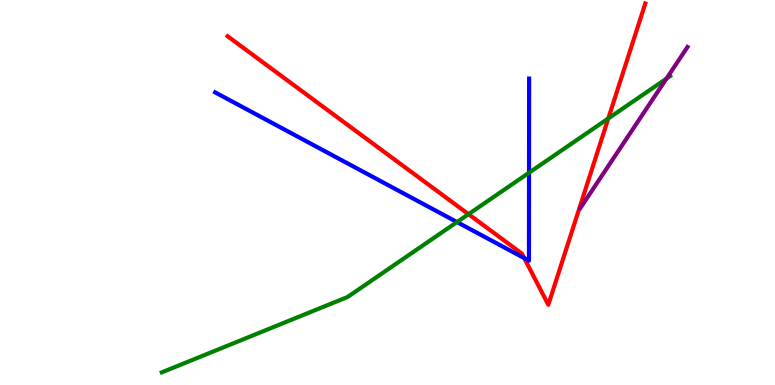[{'lines': ['blue', 'red'], 'intersections': [{'x': 6.76, 'y': 3.3}]}, {'lines': ['green', 'red'], 'intersections': [{'x': 6.05, 'y': 4.44}, {'x': 7.85, 'y': 6.92}]}, {'lines': ['purple', 'red'], 'intersections': []}, {'lines': ['blue', 'green'], 'intersections': [{'x': 5.9, 'y': 4.23}, {'x': 6.83, 'y': 5.51}]}, {'lines': ['blue', 'purple'], 'intersections': []}, {'lines': ['green', 'purple'], 'intersections': [{'x': 8.6, 'y': 7.96}]}]